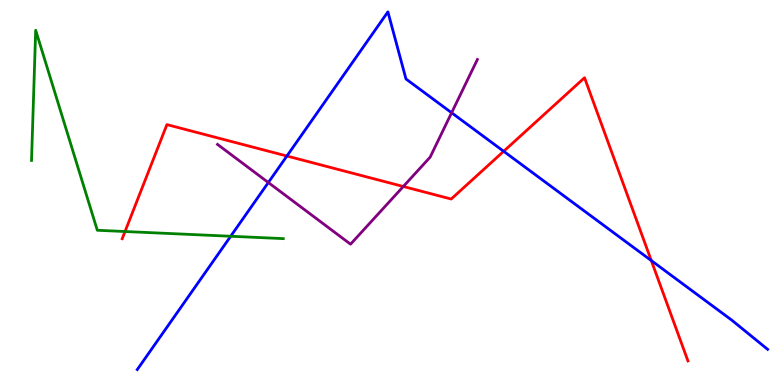[{'lines': ['blue', 'red'], 'intersections': [{'x': 3.7, 'y': 5.95}, {'x': 6.5, 'y': 6.07}, {'x': 8.4, 'y': 3.23}]}, {'lines': ['green', 'red'], 'intersections': [{'x': 1.61, 'y': 3.99}]}, {'lines': ['purple', 'red'], 'intersections': [{'x': 5.2, 'y': 5.16}]}, {'lines': ['blue', 'green'], 'intersections': [{'x': 2.98, 'y': 3.86}]}, {'lines': ['blue', 'purple'], 'intersections': [{'x': 3.46, 'y': 5.26}, {'x': 5.83, 'y': 7.07}]}, {'lines': ['green', 'purple'], 'intersections': []}]